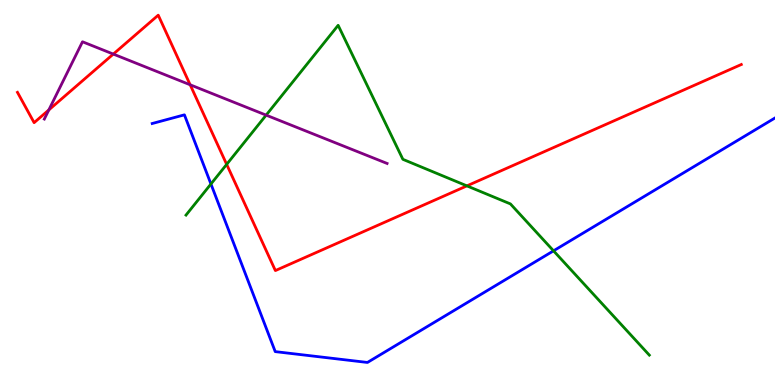[{'lines': ['blue', 'red'], 'intersections': []}, {'lines': ['green', 'red'], 'intersections': [{'x': 2.92, 'y': 5.73}, {'x': 6.02, 'y': 5.17}]}, {'lines': ['purple', 'red'], 'intersections': [{'x': 0.63, 'y': 7.15}, {'x': 1.46, 'y': 8.6}, {'x': 2.45, 'y': 7.8}]}, {'lines': ['blue', 'green'], 'intersections': [{'x': 2.72, 'y': 5.22}, {'x': 7.14, 'y': 3.49}]}, {'lines': ['blue', 'purple'], 'intersections': []}, {'lines': ['green', 'purple'], 'intersections': [{'x': 3.43, 'y': 7.01}]}]